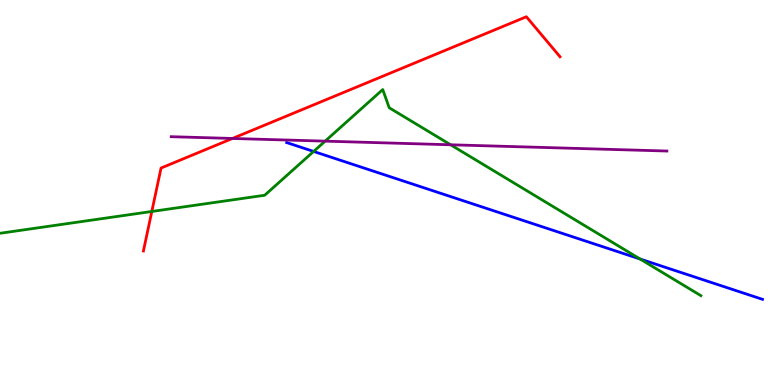[{'lines': ['blue', 'red'], 'intersections': []}, {'lines': ['green', 'red'], 'intersections': [{'x': 1.96, 'y': 4.51}]}, {'lines': ['purple', 'red'], 'intersections': [{'x': 3.0, 'y': 6.4}]}, {'lines': ['blue', 'green'], 'intersections': [{'x': 4.05, 'y': 6.07}, {'x': 8.26, 'y': 3.27}]}, {'lines': ['blue', 'purple'], 'intersections': []}, {'lines': ['green', 'purple'], 'intersections': [{'x': 4.2, 'y': 6.33}, {'x': 5.81, 'y': 6.24}]}]